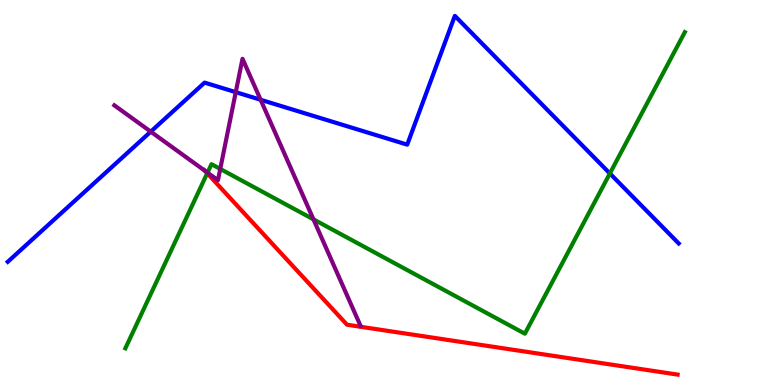[{'lines': ['blue', 'red'], 'intersections': []}, {'lines': ['green', 'red'], 'intersections': [{'x': 2.67, 'y': 5.5}]}, {'lines': ['purple', 'red'], 'intersections': [{'x': 2.64, 'y': 5.56}]}, {'lines': ['blue', 'green'], 'intersections': [{'x': 7.87, 'y': 5.49}]}, {'lines': ['blue', 'purple'], 'intersections': [{'x': 1.95, 'y': 6.58}, {'x': 3.04, 'y': 7.61}, {'x': 3.36, 'y': 7.41}]}, {'lines': ['green', 'purple'], 'intersections': [{'x': 2.68, 'y': 5.52}, {'x': 2.84, 'y': 5.61}, {'x': 4.04, 'y': 4.3}]}]